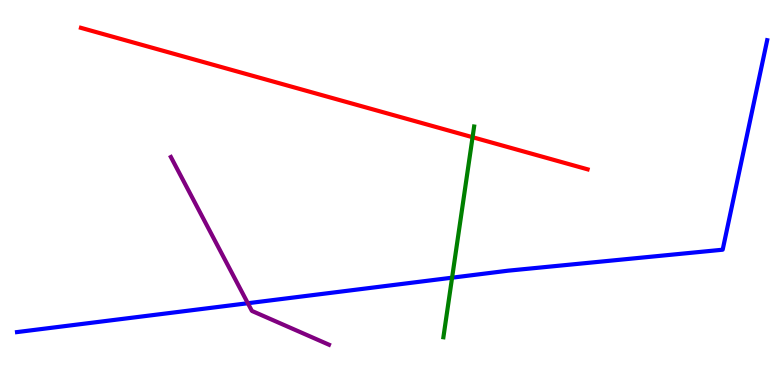[{'lines': ['blue', 'red'], 'intersections': []}, {'lines': ['green', 'red'], 'intersections': [{'x': 6.1, 'y': 6.44}]}, {'lines': ['purple', 'red'], 'intersections': []}, {'lines': ['blue', 'green'], 'intersections': [{'x': 5.83, 'y': 2.79}]}, {'lines': ['blue', 'purple'], 'intersections': [{'x': 3.2, 'y': 2.12}]}, {'lines': ['green', 'purple'], 'intersections': []}]